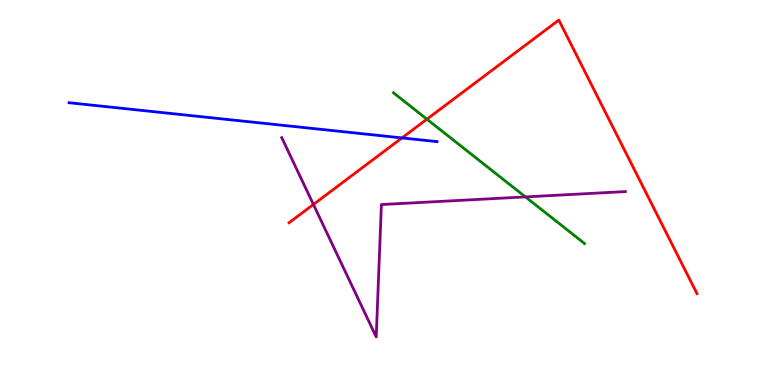[{'lines': ['blue', 'red'], 'intersections': [{'x': 5.19, 'y': 6.42}]}, {'lines': ['green', 'red'], 'intersections': [{'x': 5.51, 'y': 6.9}]}, {'lines': ['purple', 'red'], 'intersections': [{'x': 4.04, 'y': 4.69}]}, {'lines': ['blue', 'green'], 'intersections': []}, {'lines': ['blue', 'purple'], 'intersections': []}, {'lines': ['green', 'purple'], 'intersections': [{'x': 6.78, 'y': 4.89}]}]